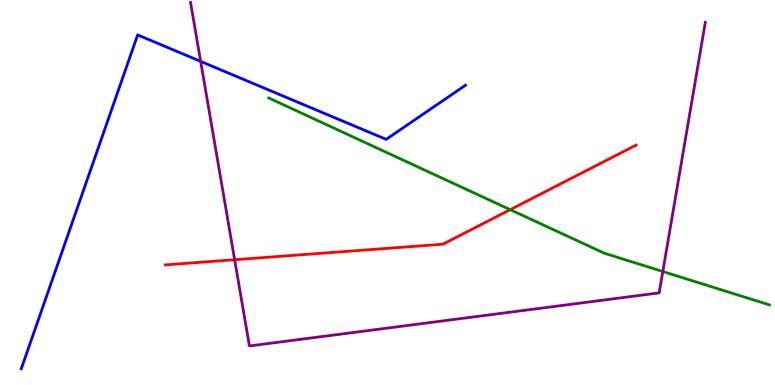[{'lines': ['blue', 'red'], 'intersections': []}, {'lines': ['green', 'red'], 'intersections': [{'x': 6.58, 'y': 4.55}]}, {'lines': ['purple', 'red'], 'intersections': [{'x': 3.03, 'y': 3.25}]}, {'lines': ['blue', 'green'], 'intersections': []}, {'lines': ['blue', 'purple'], 'intersections': [{'x': 2.59, 'y': 8.41}]}, {'lines': ['green', 'purple'], 'intersections': [{'x': 8.55, 'y': 2.95}]}]